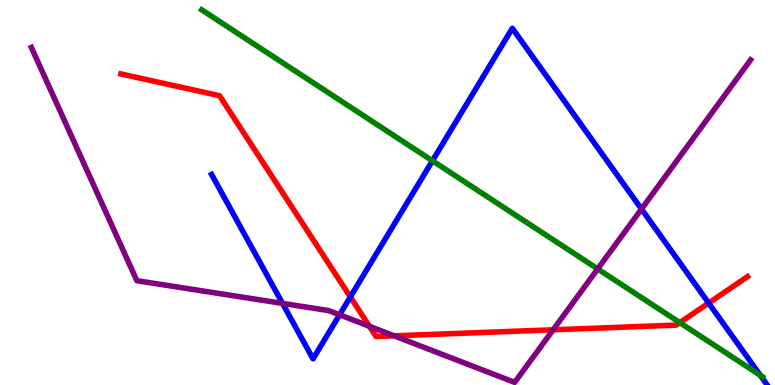[{'lines': ['blue', 'red'], 'intersections': [{'x': 4.52, 'y': 2.29}, {'x': 9.14, 'y': 2.13}]}, {'lines': ['green', 'red'], 'intersections': [{'x': 8.77, 'y': 1.62}]}, {'lines': ['purple', 'red'], 'intersections': [{'x': 4.77, 'y': 1.52}, {'x': 5.09, 'y': 1.28}, {'x': 7.14, 'y': 1.43}]}, {'lines': ['blue', 'green'], 'intersections': [{'x': 5.58, 'y': 5.82}, {'x': 9.81, 'y': 0.252}]}, {'lines': ['blue', 'purple'], 'intersections': [{'x': 3.65, 'y': 2.12}, {'x': 4.38, 'y': 1.82}, {'x': 8.28, 'y': 4.57}]}, {'lines': ['green', 'purple'], 'intersections': [{'x': 7.71, 'y': 3.02}]}]